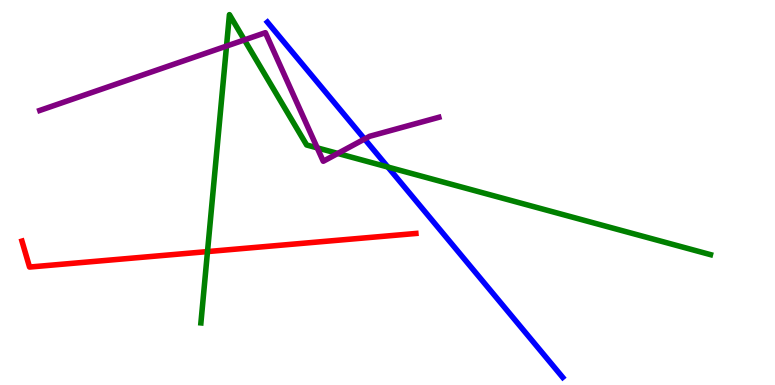[{'lines': ['blue', 'red'], 'intersections': []}, {'lines': ['green', 'red'], 'intersections': [{'x': 2.68, 'y': 3.47}]}, {'lines': ['purple', 'red'], 'intersections': []}, {'lines': ['blue', 'green'], 'intersections': [{'x': 5.0, 'y': 5.66}]}, {'lines': ['blue', 'purple'], 'intersections': [{'x': 4.7, 'y': 6.39}]}, {'lines': ['green', 'purple'], 'intersections': [{'x': 2.92, 'y': 8.8}, {'x': 3.15, 'y': 8.96}, {'x': 4.09, 'y': 6.16}, {'x': 4.36, 'y': 6.01}]}]